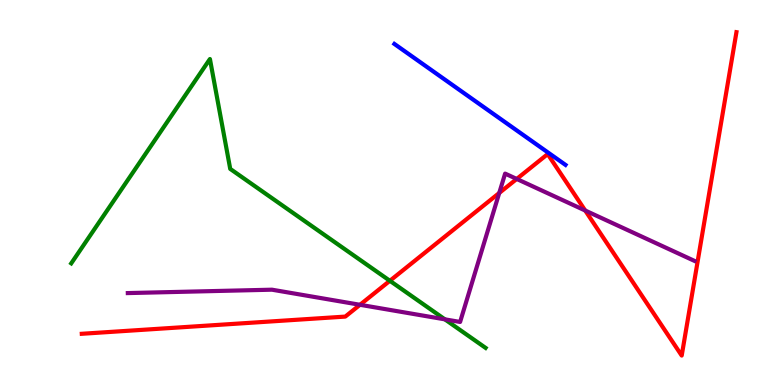[{'lines': ['blue', 'red'], 'intersections': []}, {'lines': ['green', 'red'], 'intersections': [{'x': 5.03, 'y': 2.71}]}, {'lines': ['purple', 'red'], 'intersections': [{'x': 4.65, 'y': 2.08}, {'x': 6.44, 'y': 4.99}, {'x': 6.67, 'y': 5.35}, {'x': 7.55, 'y': 4.53}]}, {'lines': ['blue', 'green'], 'intersections': []}, {'lines': ['blue', 'purple'], 'intersections': []}, {'lines': ['green', 'purple'], 'intersections': [{'x': 5.74, 'y': 1.71}]}]